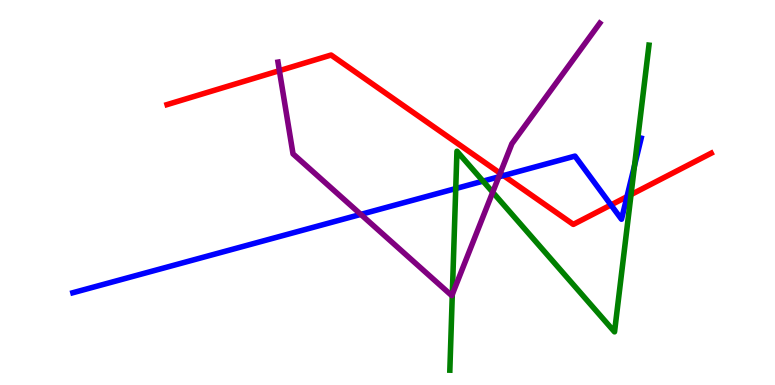[{'lines': ['blue', 'red'], 'intersections': [{'x': 6.5, 'y': 5.44}, {'x': 7.88, 'y': 4.68}, {'x': 8.09, 'y': 4.89}]}, {'lines': ['green', 'red'], 'intersections': [{'x': 8.14, 'y': 4.95}]}, {'lines': ['purple', 'red'], 'intersections': [{'x': 3.6, 'y': 8.16}, {'x': 6.45, 'y': 5.5}]}, {'lines': ['blue', 'green'], 'intersections': [{'x': 5.88, 'y': 5.1}, {'x': 6.23, 'y': 5.3}, {'x': 8.19, 'y': 5.7}]}, {'lines': ['blue', 'purple'], 'intersections': [{'x': 4.66, 'y': 4.43}, {'x': 6.44, 'y': 5.41}]}, {'lines': ['green', 'purple'], 'intersections': [{'x': 5.84, 'y': 2.35}, {'x': 6.36, 'y': 5.01}]}]